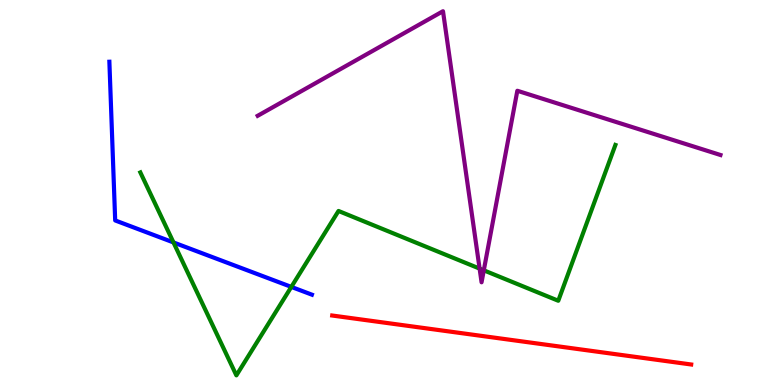[{'lines': ['blue', 'red'], 'intersections': []}, {'lines': ['green', 'red'], 'intersections': []}, {'lines': ['purple', 'red'], 'intersections': []}, {'lines': ['blue', 'green'], 'intersections': [{'x': 2.24, 'y': 3.7}, {'x': 3.76, 'y': 2.55}]}, {'lines': ['blue', 'purple'], 'intersections': []}, {'lines': ['green', 'purple'], 'intersections': [{'x': 6.19, 'y': 3.02}, {'x': 6.24, 'y': 2.98}]}]